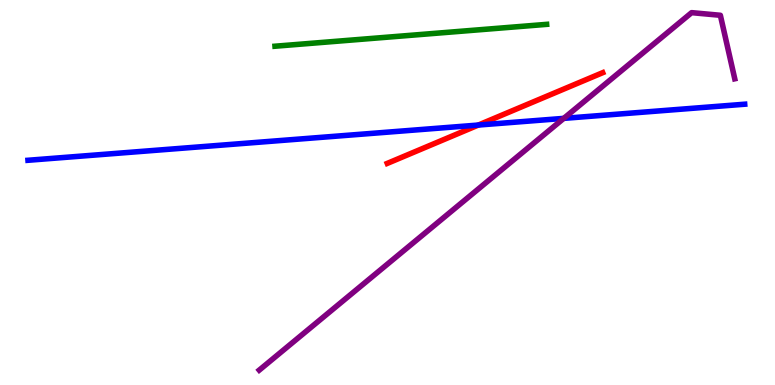[{'lines': ['blue', 'red'], 'intersections': [{'x': 6.17, 'y': 6.75}]}, {'lines': ['green', 'red'], 'intersections': []}, {'lines': ['purple', 'red'], 'intersections': []}, {'lines': ['blue', 'green'], 'intersections': []}, {'lines': ['blue', 'purple'], 'intersections': [{'x': 7.27, 'y': 6.93}]}, {'lines': ['green', 'purple'], 'intersections': []}]